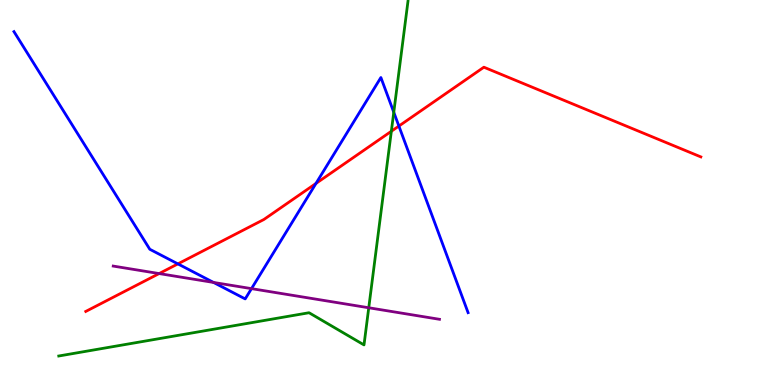[{'lines': ['blue', 'red'], 'intersections': [{'x': 2.3, 'y': 3.15}, {'x': 4.08, 'y': 5.24}, {'x': 5.15, 'y': 6.73}]}, {'lines': ['green', 'red'], 'intersections': [{'x': 5.05, 'y': 6.59}]}, {'lines': ['purple', 'red'], 'intersections': [{'x': 2.05, 'y': 2.89}]}, {'lines': ['blue', 'green'], 'intersections': [{'x': 5.08, 'y': 7.08}]}, {'lines': ['blue', 'purple'], 'intersections': [{'x': 2.76, 'y': 2.66}, {'x': 3.25, 'y': 2.5}]}, {'lines': ['green', 'purple'], 'intersections': [{'x': 4.76, 'y': 2.01}]}]